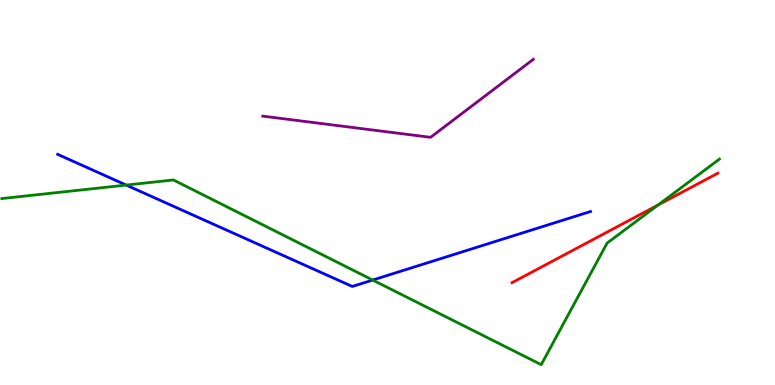[{'lines': ['blue', 'red'], 'intersections': []}, {'lines': ['green', 'red'], 'intersections': [{'x': 8.49, 'y': 4.68}]}, {'lines': ['purple', 'red'], 'intersections': []}, {'lines': ['blue', 'green'], 'intersections': [{'x': 1.63, 'y': 5.19}, {'x': 4.81, 'y': 2.73}]}, {'lines': ['blue', 'purple'], 'intersections': []}, {'lines': ['green', 'purple'], 'intersections': []}]